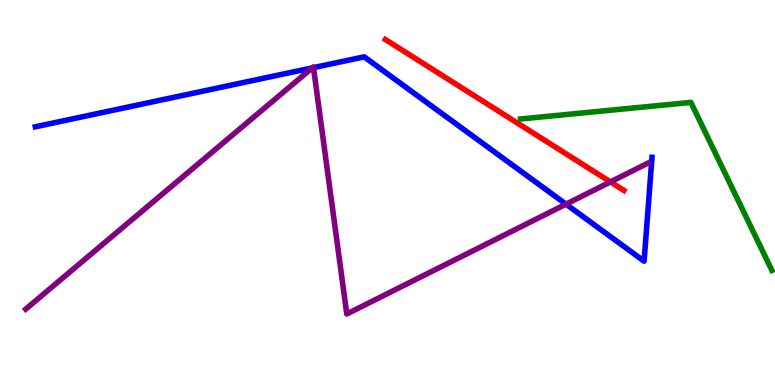[{'lines': ['blue', 'red'], 'intersections': []}, {'lines': ['green', 'red'], 'intersections': []}, {'lines': ['purple', 'red'], 'intersections': [{'x': 7.88, 'y': 5.27}]}, {'lines': ['blue', 'green'], 'intersections': []}, {'lines': ['blue', 'purple'], 'intersections': [{'x': 4.03, 'y': 8.24}, {'x': 4.05, 'y': 8.24}, {'x': 7.3, 'y': 4.7}]}, {'lines': ['green', 'purple'], 'intersections': []}]